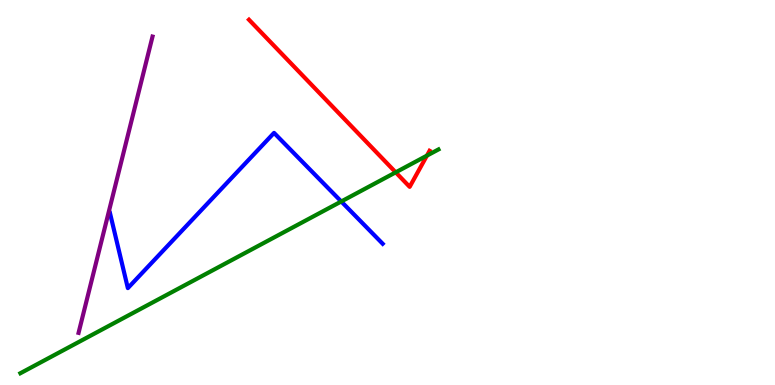[{'lines': ['blue', 'red'], 'intersections': []}, {'lines': ['green', 'red'], 'intersections': [{'x': 5.11, 'y': 5.52}, {'x': 5.51, 'y': 5.96}]}, {'lines': ['purple', 'red'], 'intersections': []}, {'lines': ['blue', 'green'], 'intersections': [{'x': 4.4, 'y': 4.77}]}, {'lines': ['blue', 'purple'], 'intersections': []}, {'lines': ['green', 'purple'], 'intersections': []}]